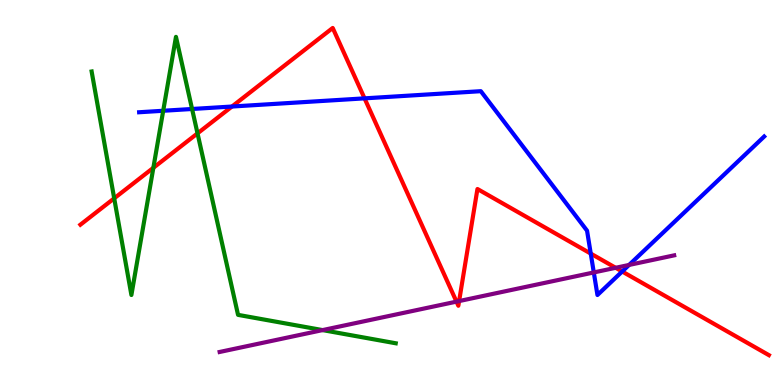[{'lines': ['blue', 'red'], 'intersections': [{'x': 2.99, 'y': 7.23}, {'x': 4.7, 'y': 7.45}, {'x': 7.62, 'y': 3.41}, {'x': 8.03, 'y': 2.95}]}, {'lines': ['green', 'red'], 'intersections': [{'x': 1.47, 'y': 4.85}, {'x': 1.98, 'y': 5.64}, {'x': 2.55, 'y': 6.54}]}, {'lines': ['purple', 'red'], 'intersections': [{'x': 5.89, 'y': 2.17}, {'x': 5.92, 'y': 2.18}, {'x': 7.94, 'y': 3.04}]}, {'lines': ['blue', 'green'], 'intersections': [{'x': 2.11, 'y': 7.12}, {'x': 2.48, 'y': 7.17}]}, {'lines': ['blue', 'purple'], 'intersections': [{'x': 7.66, 'y': 2.92}, {'x': 8.12, 'y': 3.12}]}, {'lines': ['green', 'purple'], 'intersections': [{'x': 4.16, 'y': 1.43}]}]